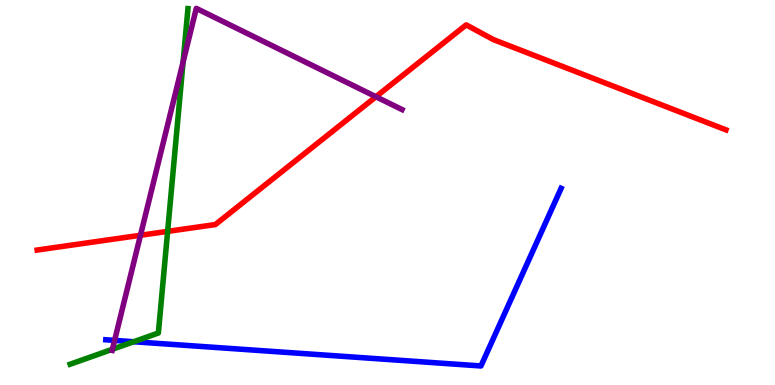[{'lines': ['blue', 'red'], 'intersections': []}, {'lines': ['green', 'red'], 'intersections': [{'x': 2.16, 'y': 3.99}]}, {'lines': ['purple', 'red'], 'intersections': [{'x': 1.81, 'y': 3.89}, {'x': 4.85, 'y': 7.49}]}, {'lines': ['blue', 'green'], 'intersections': [{'x': 1.73, 'y': 1.12}]}, {'lines': ['blue', 'purple'], 'intersections': [{'x': 1.48, 'y': 1.16}]}, {'lines': ['green', 'purple'], 'intersections': [{'x': 1.45, 'y': 0.928}, {'x': 2.36, 'y': 8.39}]}]